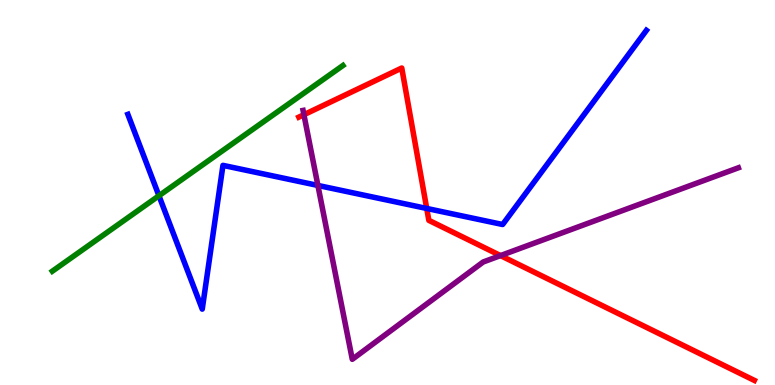[{'lines': ['blue', 'red'], 'intersections': [{'x': 5.51, 'y': 4.59}]}, {'lines': ['green', 'red'], 'intersections': []}, {'lines': ['purple', 'red'], 'intersections': [{'x': 3.92, 'y': 7.02}, {'x': 6.46, 'y': 3.36}]}, {'lines': ['blue', 'green'], 'intersections': [{'x': 2.05, 'y': 4.92}]}, {'lines': ['blue', 'purple'], 'intersections': [{'x': 4.1, 'y': 5.18}]}, {'lines': ['green', 'purple'], 'intersections': []}]